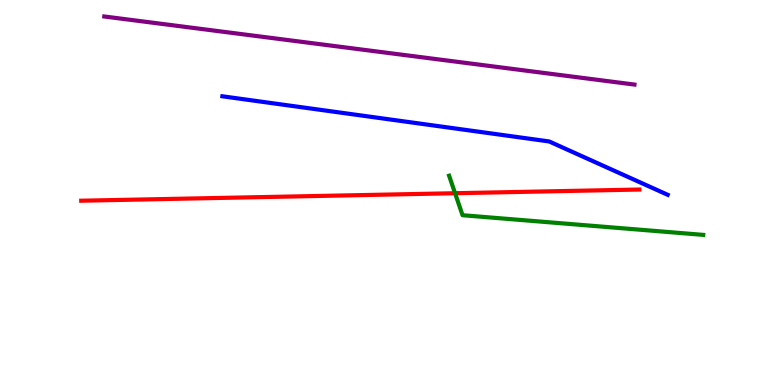[{'lines': ['blue', 'red'], 'intersections': []}, {'lines': ['green', 'red'], 'intersections': [{'x': 5.87, 'y': 4.98}]}, {'lines': ['purple', 'red'], 'intersections': []}, {'lines': ['blue', 'green'], 'intersections': []}, {'lines': ['blue', 'purple'], 'intersections': []}, {'lines': ['green', 'purple'], 'intersections': []}]